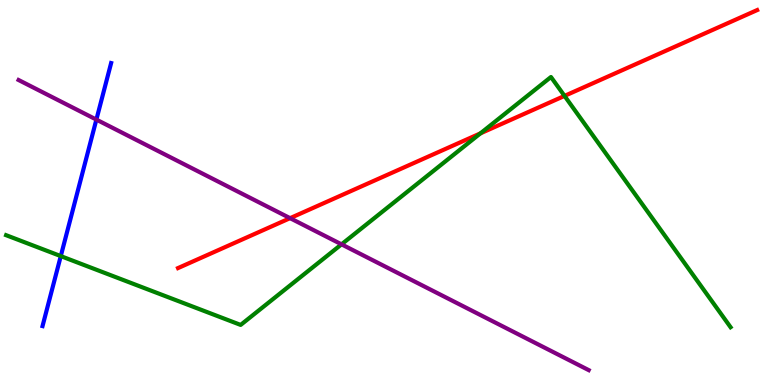[{'lines': ['blue', 'red'], 'intersections': []}, {'lines': ['green', 'red'], 'intersections': [{'x': 6.2, 'y': 6.54}, {'x': 7.28, 'y': 7.51}]}, {'lines': ['purple', 'red'], 'intersections': [{'x': 3.74, 'y': 4.33}]}, {'lines': ['blue', 'green'], 'intersections': [{'x': 0.784, 'y': 3.35}]}, {'lines': ['blue', 'purple'], 'intersections': [{'x': 1.24, 'y': 6.89}]}, {'lines': ['green', 'purple'], 'intersections': [{'x': 4.41, 'y': 3.65}]}]